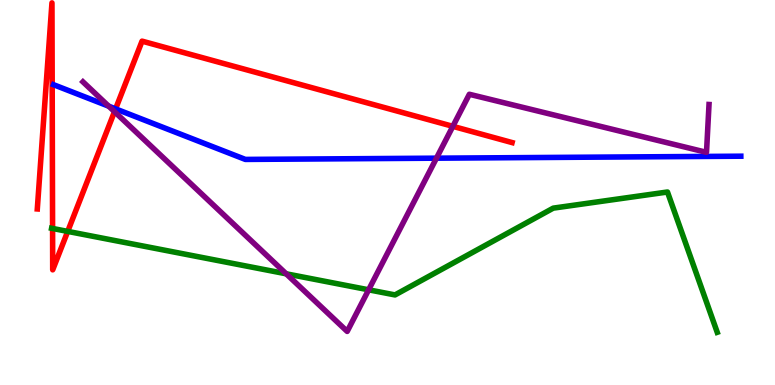[{'lines': ['blue', 'red'], 'intersections': [{'x': 1.49, 'y': 7.17}]}, {'lines': ['green', 'red'], 'intersections': [{'x': 0.678, 'y': 4.07}, {'x': 0.874, 'y': 3.99}]}, {'lines': ['purple', 'red'], 'intersections': [{'x': 1.48, 'y': 7.1}, {'x': 5.84, 'y': 6.72}]}, {'lines': ['blue', 'green'], 'intersections': []}, {'lines': ['blue', 'purple'], 'intersections': [{'x': 1.4, 'y': 7.24}, {'x': 5.63, 'y': 5.89}]}, {'lines': ['green', 'purple'], 'intersections': [{'x': 3.69, 'y': 2.89}, {'x': 4.76, 'y': 2.47}]}]